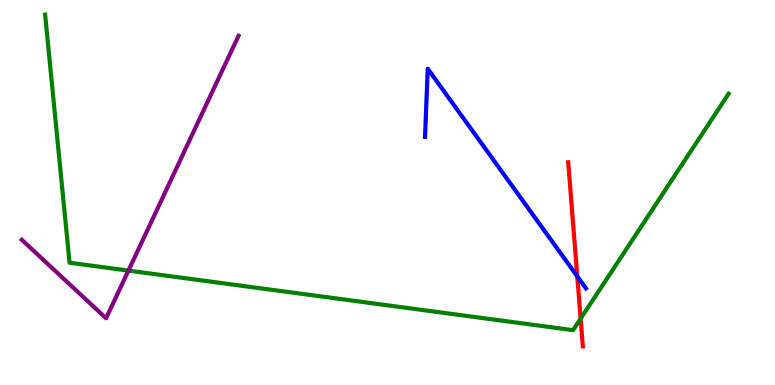[{'lines': ['blue', 'red'], 'intersections': [{'x': 7.45, 'y': 2.82}]}, {'lines': ['green', 'red'], 'intersections': [{'x': 7.49, 'y': 1.72}]}, {'lines': ['purple', 'red'], 'intersections': []}, {'lines': ['blue', 'green'], 'intersections': []}, {'lines': ['blue', 'purple'], 'intersections': []}, {'lines': ['green', 'purple'], 'intersections': [{'x': 1.66, 'y': 2.97}]}]